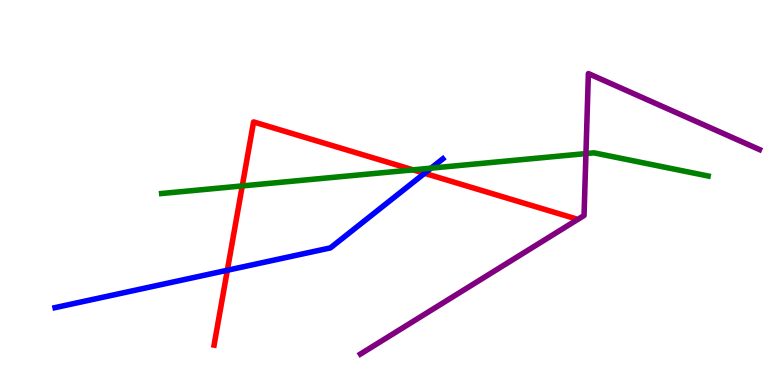[{'lines': ['blue', 'red'], 'intersections': [{'x': 2.93, 'y': 2.98}, {'x': 5.48, 'y': 5.5}]}, {'lines': ['green', 'red'], 'intersections': [{'x': 3.13, 'y': 5.17}, {'x': 5.33, 'y': 5.59}]}, {'lines': ['purple', 'red'], 'intersections': []}, {'lines': ['blue', 'green'], 'intersections': [{'x': 5.56, 'y': 5.63}]}, {'lines': ['blue', 'purple'], 'intersections': []}, {'lines': ['green', 'purple'], 'intersections': [{'x': 7.56, 'y': 6.01}]}]